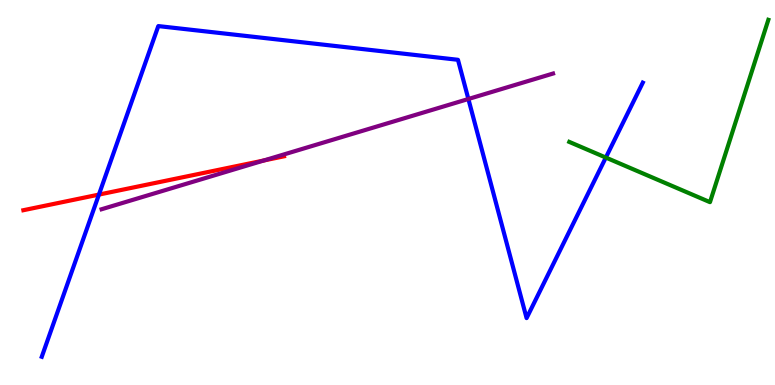[{'lines': ['blue', 'red'], 'intersections': [{'x': 1.28, 'y': 4.95}]}, {'lines': ['green', 'red'], 'intersections': []}, {'lines': ['purple', 'red'], 'intersections': [{'x': 3.4, 'y': 5.83}]}, {'lines': ['blue', 'green'], 'intersections': [{'x': 7.82, 'y': 5.91}]}, {'lines': ['blue', 'purple'], 'intersections': [{'x': 6.04, 'y': 7.43}]}, {'lines': ['green', 'purple'], 'intersections': []}]